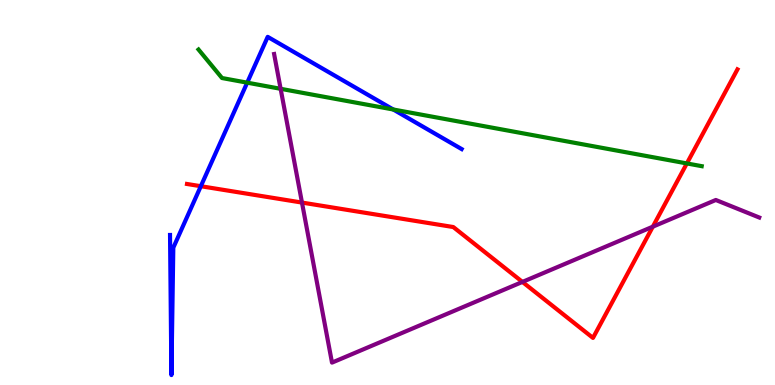[{'lines': ['blue', 'red'], 'intersections': [{'x': 2.59, 'y': 5.16}]}, {'lines': ['green', 'red'], 'intersections': [{'x': 8.86, 'y': 5.75}]}, {'lines': ['purple', 'red'], 'intersections': [{'x': 3.9, 'y': 4.74}, {'x': 6.74, 'y': 2.68}, {'x': 8.42, 'y': 4.11}]}, {'lines': ['blue', 'green'], 'intersections': [{'x': 3.19, 'y': 7.85}, {'x': 5.07, 'y': 7.16}]}, {'lines': ['blue', 'purple'], 'intersections': []}, {'lines': ['green', 'purple'], 'intersections': [{'x': 3.62, 'y': 7.69}]}]